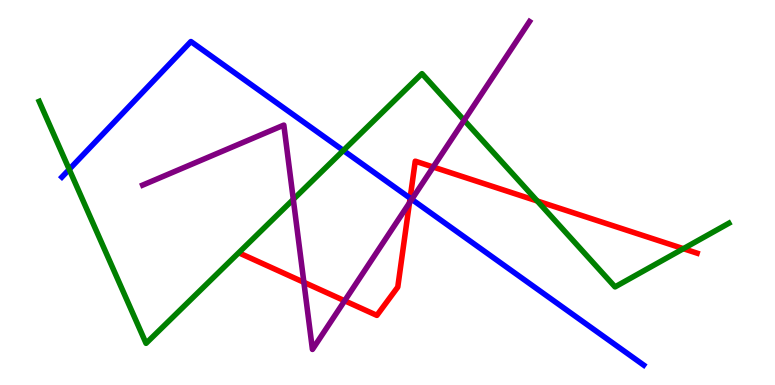[{'lines': ['blue', 'red'], 'intersections': [{'x': 5.29, 'y': 4.85}]}, {'lines': ['green', 'red'], 'intersections': [{'x': 6.93, 'y': 4.78}, {'x': 8.82, 'y': 3.54}]}, {'lines': ['purple', 'red'], 'intersections': [{'x': 3.92, 'y': 2.67}, {'x': 4.45, 'y': 2.19}, {'x': 5.28, 'y': 4.73}, {'x': 5.59, 'y': 5.66}]}, {'lines': ['blue', 'green'], 'intersections': [{'x': 0.893, 'y': 5.6}, {'x': 4.43, 'y': 6.09}]}, {'lines': ['blue', 'purple'], 'intersections': [{'x': 5.31, 'y': 4.82}]}, {'lines': ['green', 'purple'], 'intersections': [{'x': 3.78, 'y': 4.82}, {'x': 5.99, 'y': 6.88}]}]